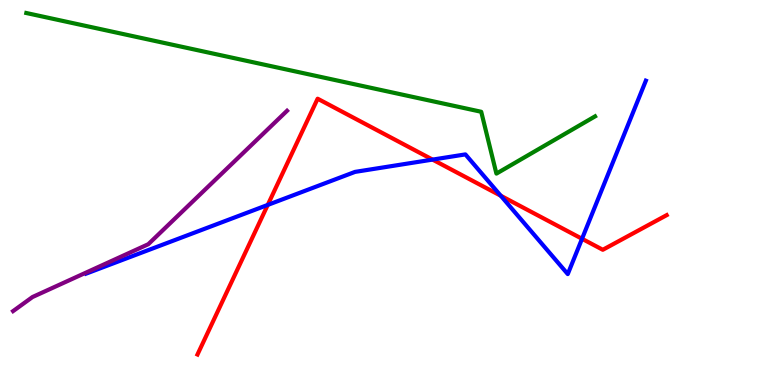[{'lines': ['blue', 'red'], 'intersections': [{'x': 3.45, 'y': 4.68}, {'x': 5.58, 'y': 5.85}, {'x': 6.46, 'y': 4.92}, {'x': 7.51, 'y': 3.8}]}, {'lines': ['green', 'red'], 'intersections': []}, {'lines': ['purple', 'red'], 'intersections': []}, {'lines': ['blue', 'green'], 'intersections': []}, {'lines': ['blue', 'purple'], 'intersections': []}, {'lines': ['green', 'purple'], 'intersections': []}]